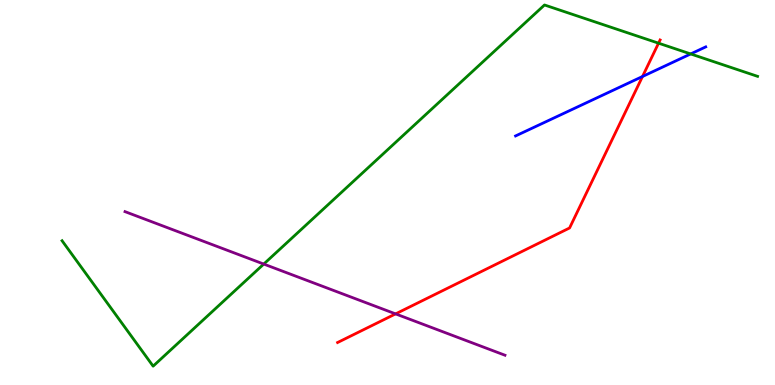[{'lines': ['blue', 'red'], 'intersections': [{'x': 8.29, 'y': 8.01}]}, {'lines': ['green', 'red'], 'intersections': [{'x': 8.5, 'y': 8.88}]}, {'lines': ['purple', 'red'], 'intersections': [{'x': 5.1, 'y': 1.85}]}, {'lines': ['blue', 'green'], 'intersections': [{'x': 8.91, 'y': 8.6}]}, {'lines': ['blue', 'purple'], 'intersections': []}, {'lines': ['green', 'purple'], 'intersections': [{'x': 3.4, 'y': 3.14}]}]